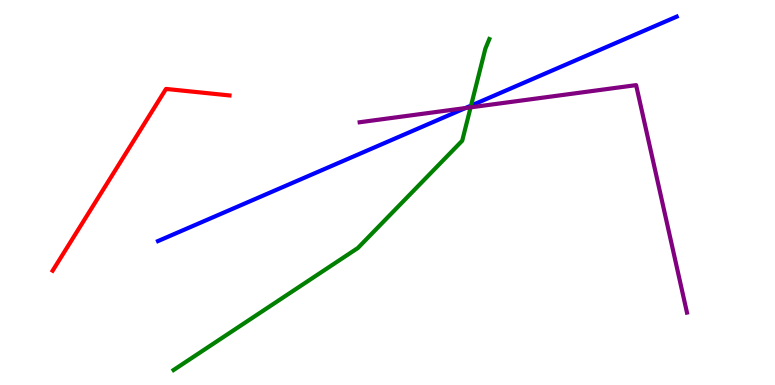[{'lines': ['blue', 'red'], 'intersections': []}, {'lines': ['green', 'red'], 'intersections': []}, {'lines': ['purple', 'red'], 'intersections': []}, {'lines': ['blue', 'green'], 'intersections': [{'x': 6.08, 'y': 7.26}]}, {'lines': ['blue', 'purple'], 'intersections': [{'x': 6.01, 'y': 7.19}]}, {'lines': ['green', 'purple'], 'intersections': [{'x': 6.07, 'y': 7.21}]}]